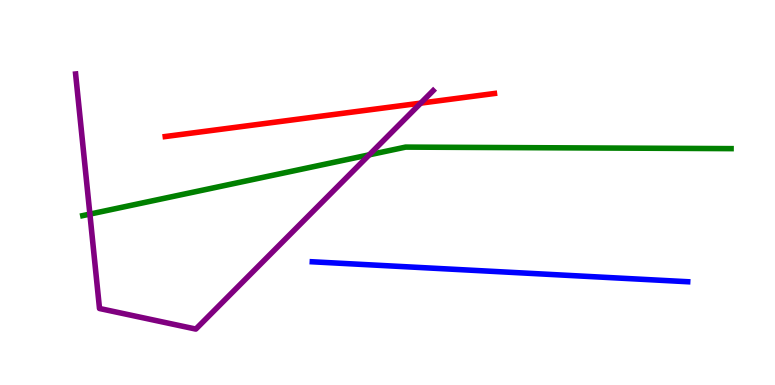[{'lines': ['blue', 'red'], 'intersections': []}, {'lines': ['green', 'red'], 'intersections': []}, {'lines': ['purple', 'red'], 'intersections': [{'x': 5.43, 'y': 7.32}]}, {'lines': ['blue', 'green'], 'intersections': []}, {'lines': ['blue', 'purple'], 'intersections': []}, {'lines': ['green', 'purple'], 'intersections': [{'x': 1.16, 'y': 4.44}, {'x': 4.76, 'y': 5.98}]}]